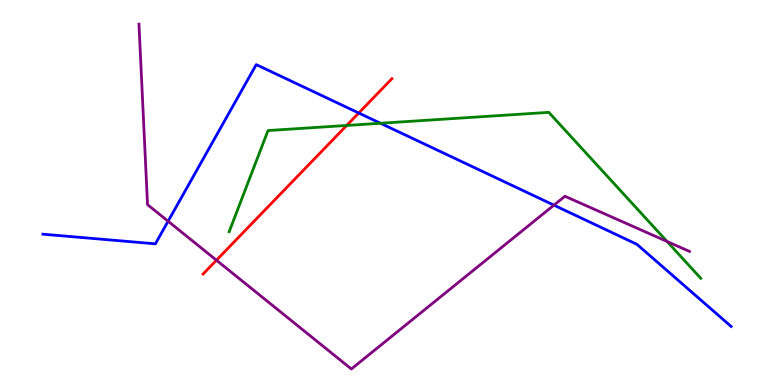[{'lines': ['blue', 'red'], 'intersections': [{'x': 4.63, 'y': 7.06}]}, {'lines': ['green', 'red'], 'intersections': [{'x': 4.47, 'y': 6.74}]}, {'lines': ['purple', 'red'], 'intersections': [{'x': 2.79, 'y': 3.24}]}, {'lines': ['blue', 'green'], 'intersections': [{'x': 4.91, 'y': 6.8}]}, {'lines': ['blue', 'purple'], 'intersections': [{'x': 2.17, 'y': 4.25}, {'x': 7.15, 'y': 4.67}]}, {'lines': ['green', 'purple'], 'intersections': [{'x': 8.61, 'y': 3.73}]}]